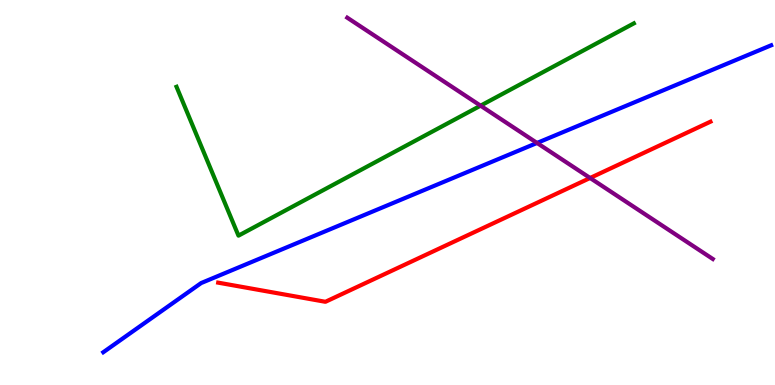[{'lines': ['blue', 'red'], 'intersections': []}, {'lines': ['green', 'red'], 'intersections': []}, {'lines': ['purple', 'red'], 'intersections': [{'x': 7.61, 'y': 5.38}]}, {'lines': ['blue', 'green'], 'intersections': []}, {'lines': ['blue', 'purple'], 'intersections': [{'x': 6.93, 'y': 6.29}]}, {'lines': ['green', 'purple'], 'intersections': [{'x': 6.2, 'y': 7.26}]}]